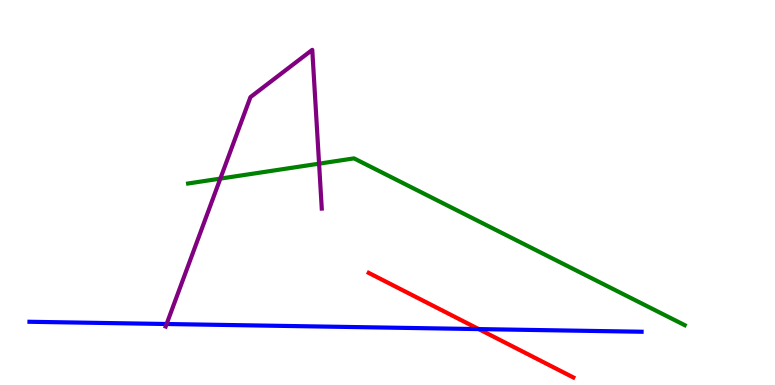[{'lines': ['blue', 'red'], 'intersections': [{'x': 6.18, 'y': 1.45}]}, {'lines': ['green', 'red'], 'intersections': []}, {'lines': ['purple', 'red'], 'intersections': []}, {'lines': ['blue', 'green'], 'intersections': []}, {'lines': ['blue', 'purple'], 'intersections': [{'x': 2.15, 'y': 1.58}]}, {'lines': ['green', 'purple'], 'intersections': [{'x': 2.84, 'y': 5.36}, {'x': 4.12, 'y': 5.75}]}]